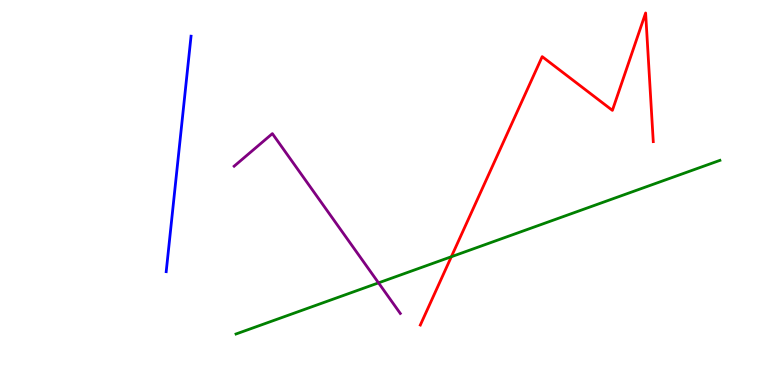[{'lines': ['blue', 'red'], 'intersections': []}, {'lines': ['green', 'red'], 'intersections': [{'x': 5.82, 'y': 3.33}]}, {'lines': ['purple', 'red'], 'intersections': []}, {'lines': ['blue', 'green'], 'intersections': []}, {'lines': ['blue', 'purple'], 'intersections': []}, {'lines': ['green', 'purple'], 'intersections': [{'x': 4.88, 'y': 2.65}]}]